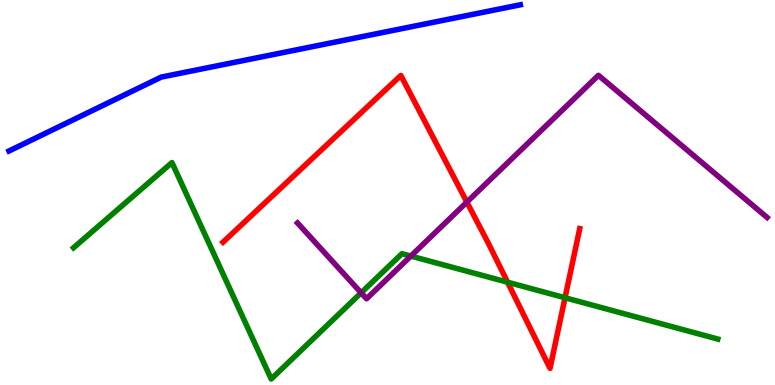[{'lines': ['blue', 'red'], 'intersections': []}, {'lines': ['green', 'red'], 'intersections': [{'x': 6.55, 'y': 2.67}, {'x': 7.29, 'y': 2.27}]}, {'lines': ['purple', 'red'], 'intersections': [{'x': 6.02, 'y': 4.75}]}, {'lines': ['blue', 'green'], 'intersections': []}, {'lines': ['blue', 'purple'], 'intersections': []}, {'lines': ['green', 'purple'], 'intersections': [{'x': 4.66, 'y': 2.39}, {'x': 5.3, 'y': 3.35}]}]